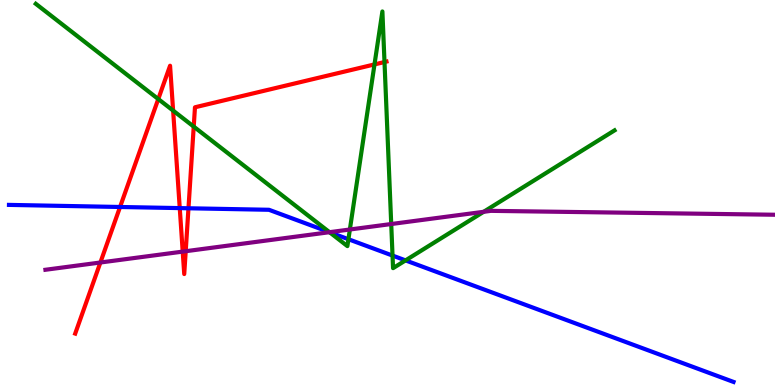[{'lines': ['blue', 'red'], 'intersections': [{'x': 1.55, 'y': 4.62}, {'x': 2.32, 'y': 4.59}, {'x': 2.43, 'y': 4.59}]}, {'lines': ['green', 'red'], 'intersections': [{'x': 2.04, 'y': 7.43}, {'x': 2.23, 'y': 7.13}, {'x': 2.5, 'y': 6.71}, {'x': 4.83, 'y': 8.33}, {'x': 4.96, 'y': 8.39}]}, {'lines': ['purple', 'red'], 'intersections': [{'x': 1.3, 'y': 3.18}, {'x': 2.36, 'y': 3.46}, {'x': 2.4, 'y': 3.47}]}, {'lines': ['blue', 'green'], 'intersections': [{'x': 4.25, 'y': 3.97}, {'x': 4.5, 'y': 3.79}, {'x': 5.06, 'y': 3.36}, {'x': 5.23, 'y': 3.24}]}, {'lines': ['blue', 'purple'], 'intersections': [{'x': 4.25, 'y': 3.97}]}, {'lines': ['green', 'purple'], 'intersections': [{'x': 4.25, 'y': 3.97}, {'x': 4.51, 'y': 4.04}, {'x': 5.05, 'y': 4.18}, {'x': 6.24, 'y': 4.5}]}]